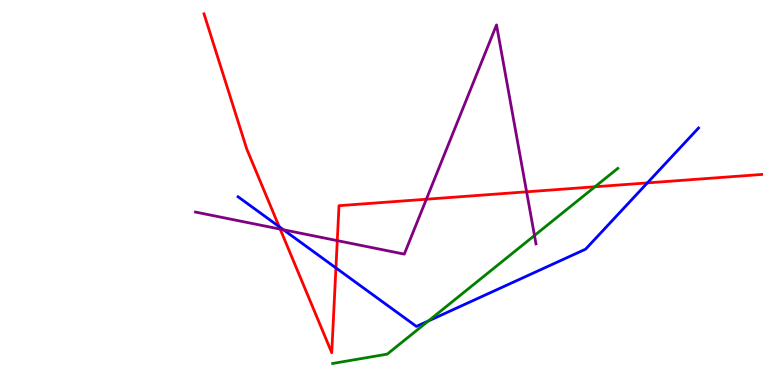[{'lines': ['blue', 'red'], 'intersections': [{'x': 3.6, 'y': 4.11}, {'x': 4.33, 'y': 3.04}, {'x': 8.35, 'y': 5.25}]}, {'lines': ['green', 'red'], 'intersections': [{'x': 7.68, 'y': 5.15}]}, {'lines': ['purple', 'red'], 'intersections': [{'x': 3.62, 'y': 4.05}, {'x': 4.35, 'y': 3.75}, {'x': 5.5, 'y': 4.83}, {'x': 6.79, 'y': 5.02}]}, {'lines': ['blue', 'green'], 'intersections': [{'x': 5.53, 'y': 1.66}]}, {'lines': ['blue', 'purple'], 'intersections': [{'x': 3.66, 'y': 4.03}]}, {'lines': ['green', 'purple'], 'intersections': [{'x': 6.9, 'y': 3.88}]}]